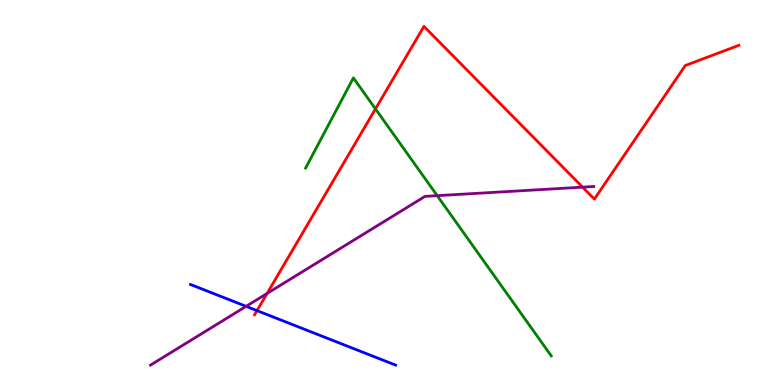[{'lines': ['blue', 'red'], 'intersections': [{'x': 3.32, 'y': 1.93}]}, {'lines': ['green', 'red'], 'intersections': [{'x': 4.84, 'y': 7.17}]}, {'lines': ['purple', 'red'], 'intersections': [{'x': 3.45, 'y': 2.38}, {'x': 7.52, 'y': 5.14}]}, {'lines': ['blue', 'green'], 'intersections': []}, {'lines': ['blue', 'purple'], 'intersections': [{'x': 3.18, 'y': 2.04}]}, {'lines': ['green', 'purple'], 'intersections': [{'x': 5.64, 'y': 4.92}]}]